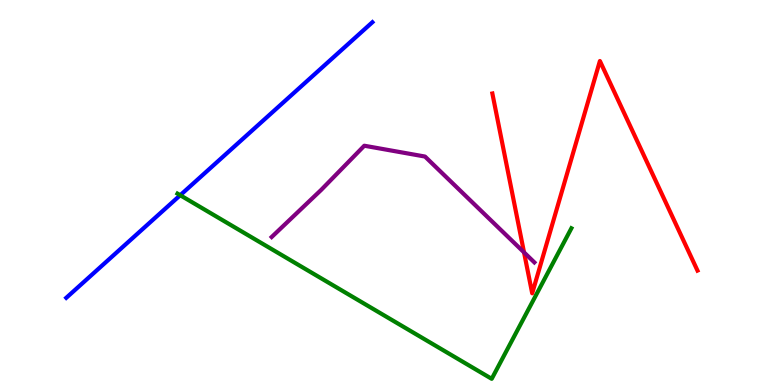[{'lines': ['blue', 'red'], 'intersections': []}, {'lines': ['green', 'red'], 'intersections': []}, {'lines': ['purple', 'red'], 'intersections': [{'x': 6.76, 'y': 3.44}]}, {'lines': ['blue', 'green'], 'intersections': [{'x': 2.33, 'y': 4.93}]}, {'lines': ['blue', 'purple'], 'intersections': []}, {'lines': ['green', 'purple'], 'intersections': []}]